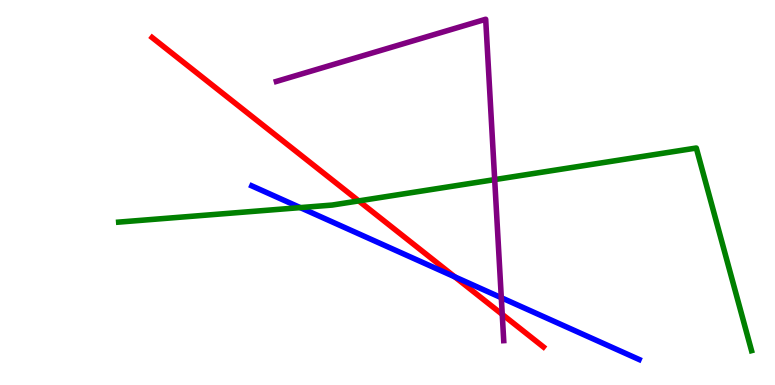[{'lines': ['blue', 'red'], 'intersections': [{'x': 5.87, 'y': 2.81}]}, {'lines': ['green', 'red'], 'intersections': [{'x': 4.63, 'y': 4.78}]}, {'lines': ['purple', 'red'], 'intersections': [{'x': 6.48, 'y': 1.83}]}, {'lines': ['blue', 'green'], 'intersections': [{'x': 3.87, 'y': 4.61}]}, {'lines': ['blue', 'purple'], 'intersections': [{'x': 6.47, 'y': 2.27}]}, {'lines': ['green', 'purple'], 'intersections': [{'x': 6.38, 'y': 5.33}]}]